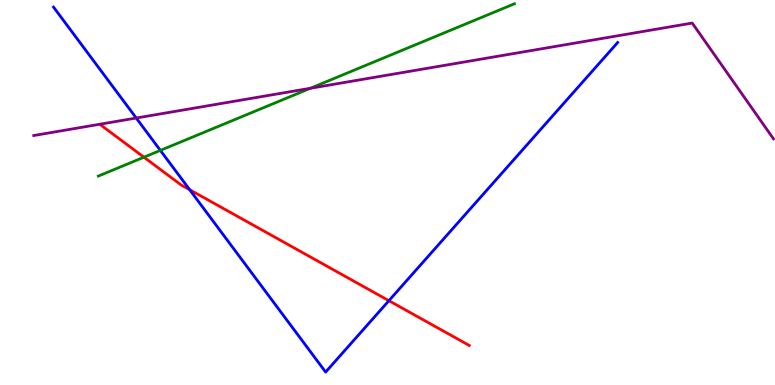[{'lines': ['blue', 'red'], 'intersections': [{'x': 2.45, 'y': 5.07}, {'x': 5.02, 'y': 2.19}]}, {'lines': ['green', 'red'], 'intersections': [{'x': 1.86, 'y': 5.92}]}, {'lines': ['purple', 'red'], 'intersections': []}, {'lines': ['blue', 'green'], 'intersections': [{'x': 2.07, 'y': 6.09}]}, {'lines': ['blue', 'purple'], 'intersections': [{'x': 1.76, 'y': 6.93}]}, {'lines': ['green', 'purple'], 'intersections': [{'x': 4.01, 'y': 7.71}]}]